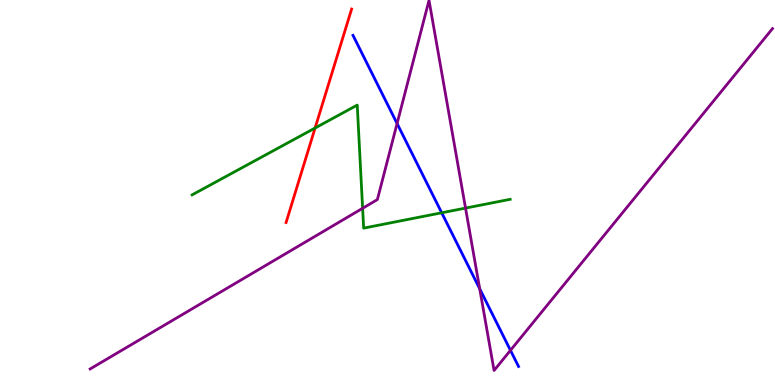[{'lines': ['blue', 'red'], 'intersections': []}, {'lines': ['green', 'red'], 'intersections': [{'x': 4.07, 'y': 6.68}]}, {'lines': ['purple', 'red'], 'intersections': []}, {'lines': ['blue', 'green'], 'intersections': [{'x': 5.7, 'y': 4.47}]}, {'lines': ['blue', 'purple'], 'intersections': [{'x': 5.12, 'y': 6.79}, {'x': 6.19, 'y': 2.5}, {'x': 6.59, 'y': 0.9}]}, {'lines': ['green', 'purple'], 'intersections': [{'x': 4.68, 'y': 4.59}, {'x': 6.01, 'y': 4.59}]}]